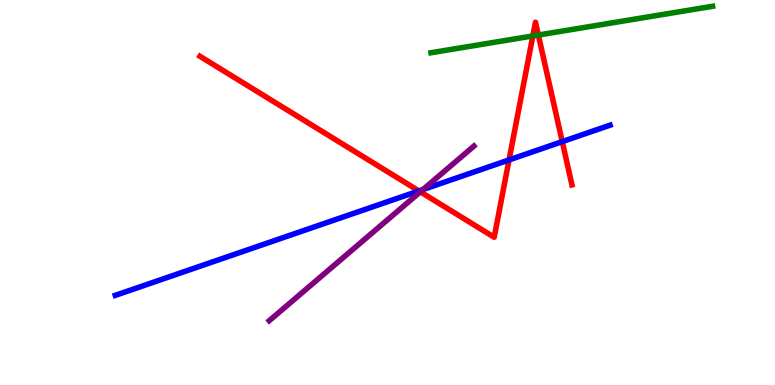[{'lines': ['blue', 'red'], 'intersections': [{'x': 5.41, 'y': 5.04}, {'x': 6.57, 'y': 5.85}, {'x': 7.25, 'y': 6.32}]}, {'lines': ['green', 'red'], 'intersections': [{'x': 6.88, 'y': 9.07}, {'x': 6.95, 'y': 9.09}]}, {'lines': ['purple', 'red'], 'intersections': [{'x': 5.42, 'y': 5.02}]}, {'lines': ['blue', 'green'], 'intersections': []}, {'lines': ['blue', 'purple'], 'intersections': [{'x': 5.46, 'y': 5.08}]}, {'lines': ['green', 'purple'], 'intersections': []}]